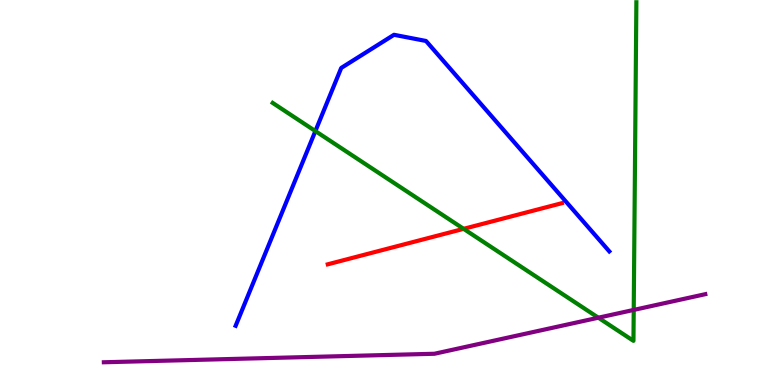[{'lines': ['blue', 'red'], 'intersections': []}, {'lines': ['green', 'red'], 'intersections': [{'x': 5.98, 'y': 4.06}]}, {'lines': ['purple', 'red'], 'intersections': []}, {'lines': ['blue', 'green'], 'intersections': [{'x': 4.07, 'y': 6.6}]}, {'lines': ['blue', 'purple'], 'intersections': []}, {'lines': ['green', 'purple'], 'intersections': [{'x': 7.72, 'y': 1.75}, {'x': 8.18, 'y': 1.95}]}]